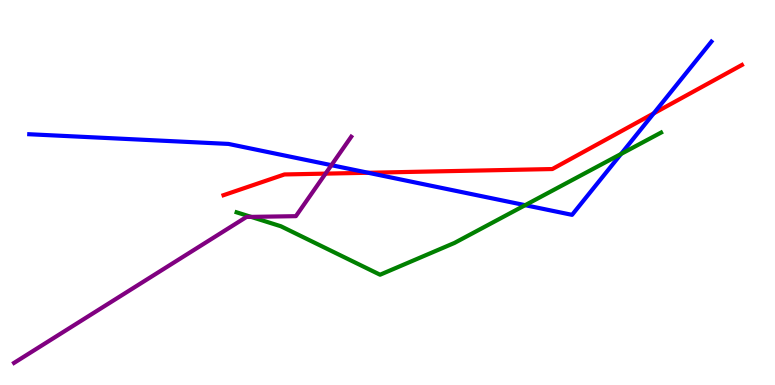[{'lines': ['blue', 'red'], 'intersections': [{'x': 4.75, 'y': 5.51}, {'x': 8.43, 'y': 7.05}]}, {'lines': ['green', 'red'], 'intersections': []}, {'lines': ['purple', 'red'], 'intersections': [{'x': 4.2, 'y': 5.49}]}, {'lines': ['blue', 'green'], 'intersections': [{'x': 6.78, 'y': 4.67}, {'x': 8.01, 'y': 6.0}]}, {'lines': ['blue', 'purple'], 'intersections': [{'x': 4.28, 'y': 5.71}]}, {'lines': ['green', 'purple'], 'intersections': [{'x': 3.24, 'y': 4.37}]}]